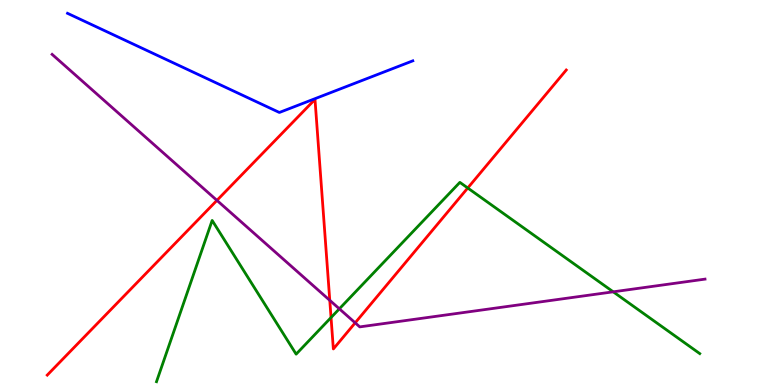[{'lines': ['blue', 'red'], 'intersections': []}, {'lines': ['green', 'red'], 'intersections': [{'x': 4.27, 'y': 1.75}, {'x': 6.04, 'y': 5.12}]}, {'lines': ['purple', 'red'], 'intersections': [{'x': 2.8, 'y': 4.8}, {'x': 4.26, 'y': 2.2}, {'x': 4.58, 'y': 1.61}]}, {'lines': ['blue', 'green'], 'intersections': []}, {'lines': ['blue', 'purple'], 'intersections': []}, {'lines': ['green', 'purple'], 'intersections': [{'x': 4.38, 'y': 1.98}, {'x': 7.91, 'y': 2.42}]}]